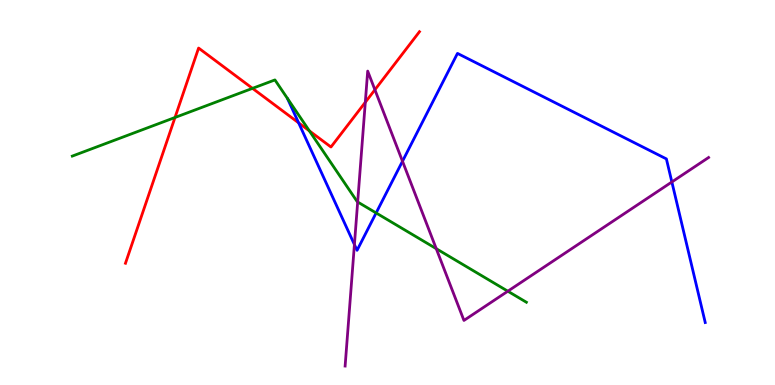[{'lines': ['blue', 'red'], 'intersections': [{'x': 3.85, 'y': 6.81}]}, {'lines': ['green', 'red'], 'intersections': [{'x': 2.26, 'y': 6.95}, {'x': 3.26, 'y': 7.71}, {'x': 3.99, 'y': 6.6}]}, {'lines': ['purple', 'red'], 'intersections': [{'x': 4.71, 'y': 7.34}, {'x': 4.84, 'y': 7.67}]}, {'lines': ['blue', 'green'], 'intersections': [{'x': 4.85, 'y': 4.47}]}, {'lines': ['blue', 'purple'], 'intersections': [{'x': 4.57, 'y': 3.65}, {'x': 5.19, 'y': 5.81}, {'x': 8.67, 'y': 5.27}]}, {'lines': ['green', 'purple'], 'intersections': [{'x': 4.62, 'y': 4.75}, {'x': 5.63, 'y': 3.54}, {'x': 6.55, 'y': 2.44}]}]